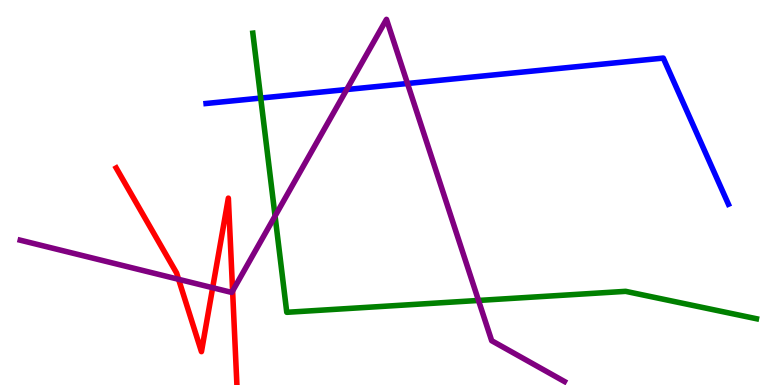[{'lines': ['blue', 'red'], 'intersections': []}, {'lines': ['green', 'red'], 'intersections': []}, {'lines': ['purple', 'red'], 'intersections': [{'x': 2.3, 'y': 2.75}, {'x': 2.74, 'y': 2.53}, {'x': 3.0, 'y': 2.44}]}, {'lines': ['blue', 'green'], 'intersections': [{'x': 3.36, 'y': 7.45}]}, {'lines': ['blue', 'purple'], 'intersections': [{'x': 4.47, 'y': 7.67}, {'x': 5.26, 'y': 7.83}]}, {'lines': ['green', 'purple'], 'intersections': [{'x': 3.55, 'y': 4.39}, {'x': 6.17, 'y': 2.2}]}]